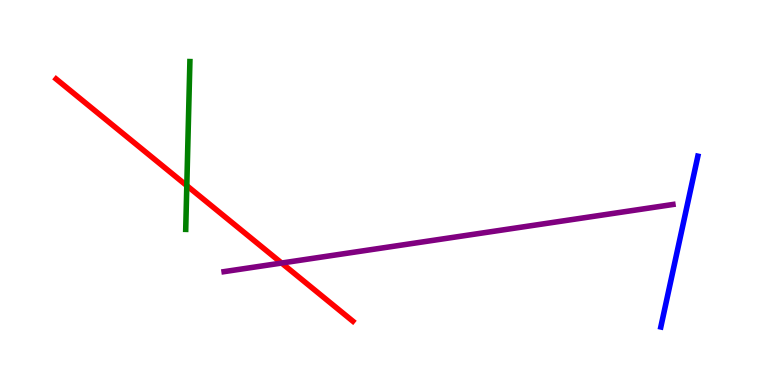[{'lines': ['blue', 'red'], 'intersections': []}, {'lines': ['green', 'red'], 'intersections': [{'x': 2.41, 'y': 5.18}]}, {'lines': ['purple', 'red'], 'intersections': [{'x': 3.63, 'y': 3.17}]}, {'lines': ['blue', 'green'], 'intersections': []}, {'lines': ['blue', 'purple'], 'intersections': []}, {'lines': ['green', 'purple'], 'intersections': []}]